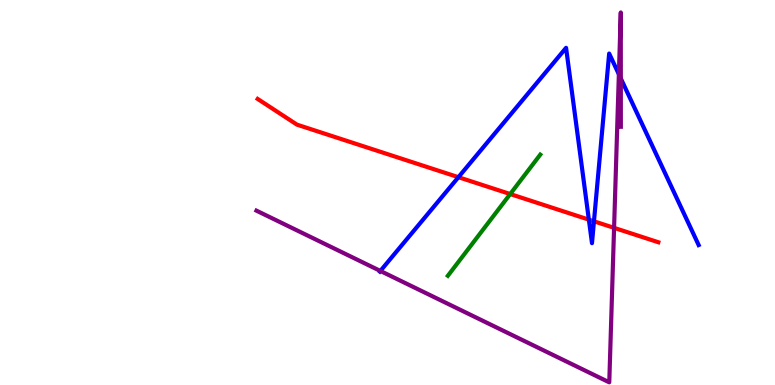[{'lines': ['blue', 'red'], 'intersections': [{'x': 5.91, 'y': 5.4}, {'x': 7.6, 'y': 4.29}, {'x': 7.66, 'y': 4.25}]}, {'lines': ['green', 'red'], 'intersections': [{'x': 6.58, 'y': 4.96}]}, {'lines': ['purple', 'red'], 'intersections': [{'x': 7.92, 'y': 4.08}]}, {'lines': ['blue', 'green'], 'intersections': []}, {'lines': ['blue', 'purple'], 'intersections': [{'x': 4.91, 'y': 2.96}, {'x': 7.99, 'y': 8.07}, {'x': 8.01, 'y': 7.96}]}, {'lines': ['green', 'purple'], 'intersections': []}]